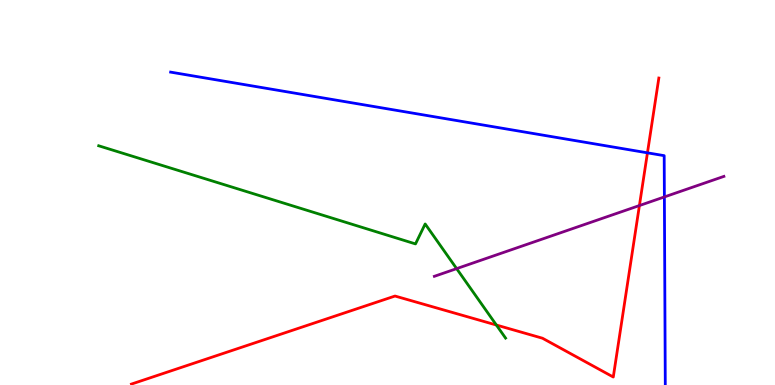[{'lines': ['blue', 'red'], 'intersections': [{'x': 8.35, 'y': 6.03}]}, {'lines': ['green', 'red'], 'intersections': [{'x': 6.4, 'y': 1.56}]}, {'lines': ['purple', 'red'], 'intersections': [{'x': 8.25, 'y': 4.66}]}, {'lines': ['blue', 'green'], 'intersections': []}, {'lines': ['blue', 'purple'], 'intersections': [{'x': 8.57, 'y': 4.88}]}, {'lines': ['green', 'purple'], 'intersections': [{'x': 5.89, 'y': 3.02}]}]